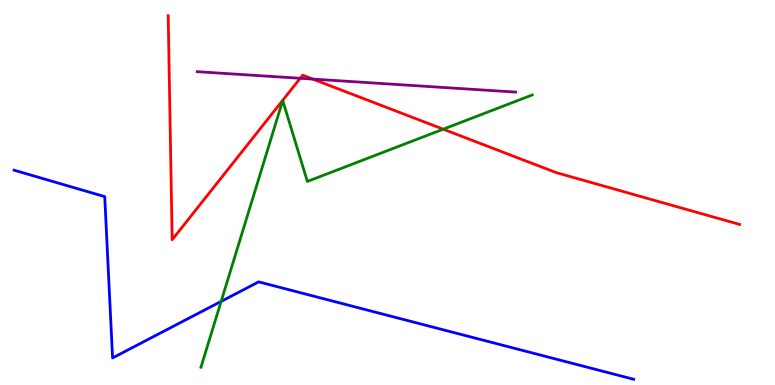[{'lines': ['blue', 'red'], 'intersections': []}, {'lines': ['green', 'red'], 'intersections': [{'x': 5.72, 'y': 6.64}]}, {'lines': ['purple', 'red'], 'intersections': [{'x': 3.87, 'y': 7.97}, {'x': 4.04, 'y': 7.95}]}, {'lines': ['blue', 'green'], 'intersections': [{'x': 2.85, 'y': 2.17}]}, {'lines': ['blue', 'purple'], 'intersections': []}, {'lines': ['green', 'purple'], 'intersections': []}]